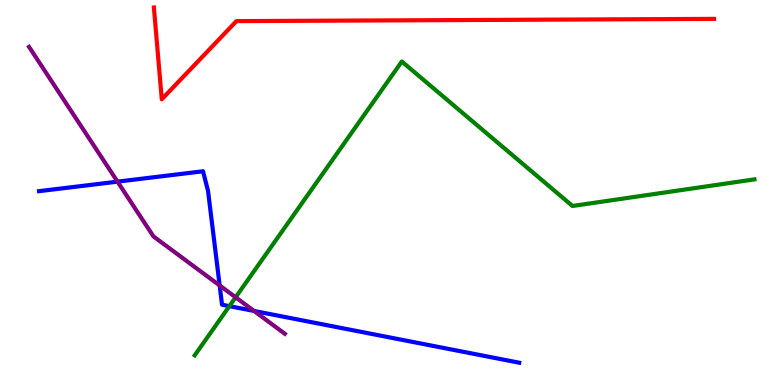[{'lines': ['blue', 'red'], 'intersections': []}, {'lines': ['green', 'red'], 'intersections': []}, {'lines': ['purple', 'red'], 'intersections': []}, {'lines': ['blue', 'green'], 'intersections': [{'x': 2.96, 'y': 2.05}]}, {'lines': ['blue', 'purple'], 'intersections': [{'x': 1.52, 'y': 5.28}, {'x': 2.83, 'y': 2.58}, {'x': 3.28, 'y': 1.92}]}, {'lines': ['green', 'purple'], 'intersections': [{'x': 3.04, 'y': 2.28}]}]